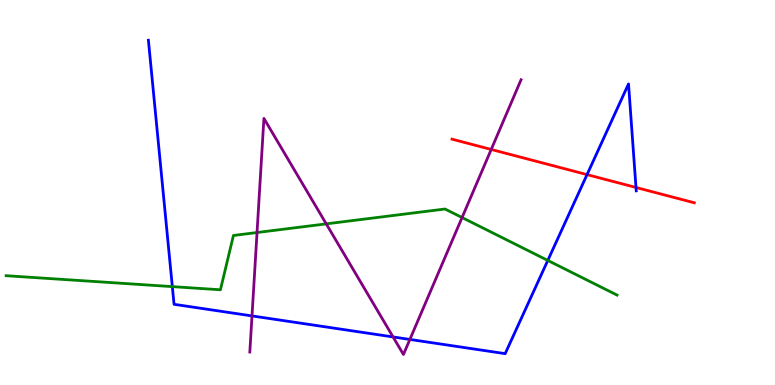[{'lines': ['blue', 'red'], 'intersections': [{'x': 7.57, 'y': 5.46}, {'x': 8.21, 'y': 5.13}]}, {'lines': ['green', 'red'], 'intersections': []}, {'lines': ['purple', 'red'], 'intersections': [{'x': 6.34, 'y': 6.12}]}, {'lines': ['blue', 'green'], 'intersections': [{'x': 2.22, 'y': 2.56}, {'x': 7.07, 'y': 3.24}]}, {'lines': ['blue', 'purple'], 'intersections': [{'x': 3.25, 'y': 1.79}, {'x': 5.07, 'y': 1.25}, {'x': 5.29, 'y': 1.18}]}, {'lines': ['green', 'purple'], 'intersections': [{'x': 3.32, 'y': 3.96}, {'x': 4.21, 'y': 4.19}, {'x': 5.96, 'y': 4.35}]}]